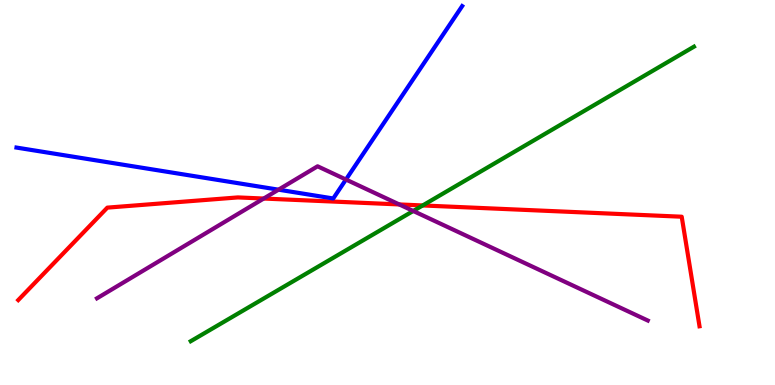[{'lines': ['blue', 'red'], 'intersections': []}, {'lines': ['green', 'red'], 'intersections': [{'x': 5.45, 'y': 4.66}]}, {'lines': ['purple', 'red'], 'intersections': [{'x': 3.4, 'y': 4.84}, {'x': 5.15, 'y': 4.69}]}, {'lines': ['blue', 'green'], 'intersections': []}, {'lines': ['blue', 'purple'], 'intersections': [{'x': 3.59, 'y': 5.07}, {'x': 4.46, 'y': 5.34}]}, {'lines': ['green', 'purple'], 'intersections': [{'x': 5.33, 'y': 4.52}]}]